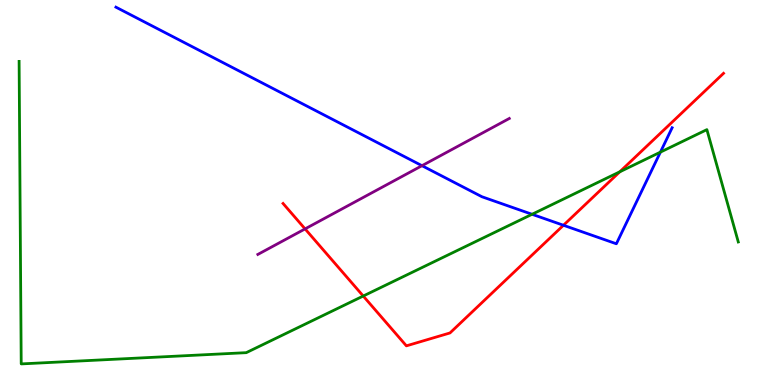[{'lines': ['blue', 'red'], 'intersections': [{'x': 7.27, 'y': 4.15}]}, {'lines': ['green', 'red'], 'intersections': [{'x': 4.69, 'y': 2.31}, {'x': 8.0, 'y': 5.54}]}, {'lines': ['purple', 'red'], 'intersections': [{'x': 3.94, 'y': 4.05}]}, {'lines': ['blue', 'green'], 'intersections': [{'x': 6.87, 'y': 4.43}, {'x': 8.52, 'y': 6.05}]}, {'lines': ['blue', 'purple'], 'intersections': [{'x': 5.44, 'y': 5.7}]}, {'lines': ['green', 'purple'], 'intersections': []}]